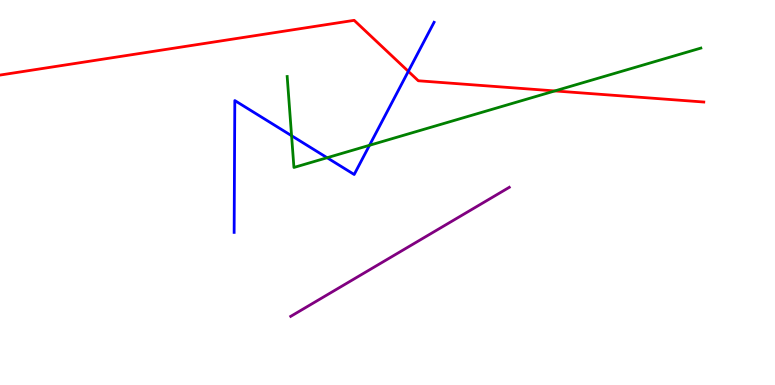[{'lines': ['blue', 'red'], 'intersections': [{'x': 5.27, 'y': 8.15}]}, {'lines': ['green', 'red'], 'intersections': [{'x': 7.16, 'y': 7.64}]}, {'lines': ['purple', 'red'], 'intersections': []}, {'lines': ['blue', 'green'], 'intersections': [{'x': 3.76, 'y': 6.47}, {'x': 4.22, 'y': 5.9}, {'x': 4.77, 'y': 6.23}]}, {'lines': ['blue', 'purple'], 'intersections': []}, {'lines': ['green', 'purple'], 'intersections': []}]